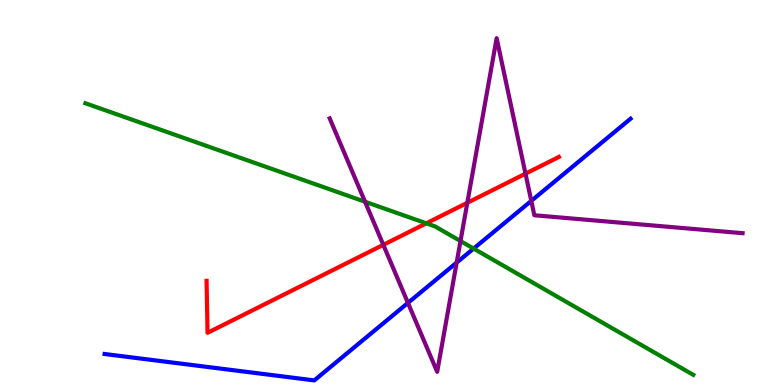[{'lines': ['blue', 'red'], 'intersections': []}, {'lines': ['green', 'red'], 'intersections': [{'x': 5.5, 'y': 4.2}]}, {'lines': ['purple', 'red'], 'intersections': [{'x': 4.95, 'y': 3.64}, {'x': 6.03, 'y': 4.73}, {'x': 6.78, 'y': 5.49}]}, {'lines': ['blue', 'green'], 'intersections': [{'x': 6.11, 'y': 3.54}]}, {'lines': ['blue', 'purple'], 'intersections': [{'x': 5.26, 'y': 2.13}, {'x': 5.89, 'y': 3.18}, {'x': 6.86, 'y': 4.78}]}, {'lines': ['green', 'purple'], 'intersections': [{'x': 4.71, 'y': 4.76}, {'x': 5.94, 'y': 3.74}]}]